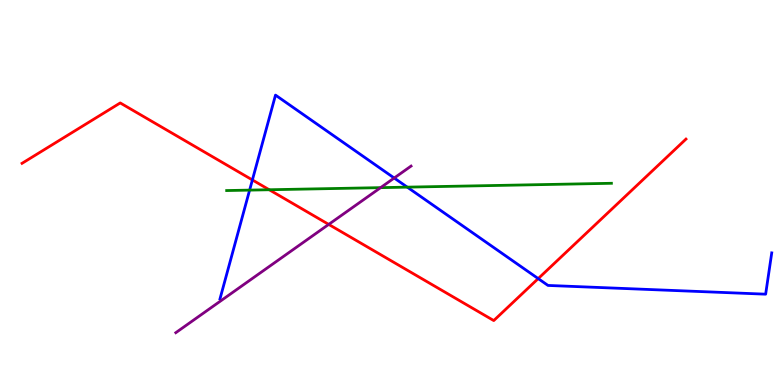[{'lines': ['blue', 'red'], 'intersections': [{'x': 3.26, 'y': 5.33}, {'x': 6.94, 'y': 2.76}]}, {'lines': ['green', 'red'], 'intersections': [{'x': 3.47, 'y': 5.07}]}, {'lines': ['purple', 'red'], 'intersections': [{'x': 4.24, 'y': 4.17}]}, {'lines': ['blue', 'green'], 'intersections': [{'x': 3.22, 'y': 5.06}, {'x': 5.26, 'y': 5.14}]}, {'lines': ['blue', 'purple'], 'intersections': [{'x': 5.09, 'y': 5.38}]}, {'lines': ['green', 'purple'], 'intersections': [{'x': 4.91, 'y': 5.13}]}]